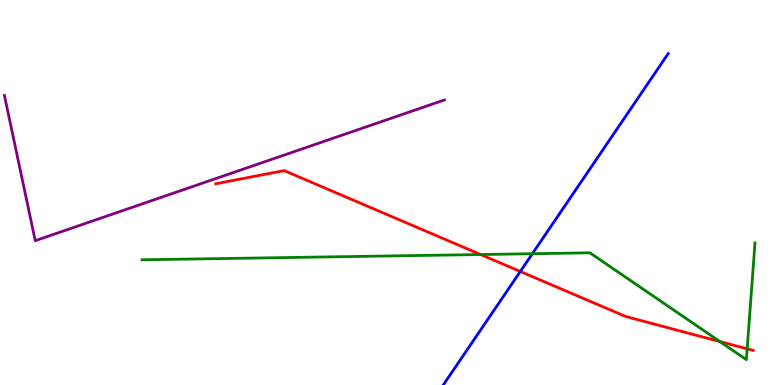[{'lines': ['blue', 'red'], 'intersections': [{'x': 6.71, 'y': 2.95}]}, {'lines': ['green', 'red'], 'intersections': [{'x': 6.2, 'y': 3.39}, {'x': 9.29, 'y': 1.13}, {'x': 9.64, 'y': 0.94}]}, {'lines': ['purple', 'red'], 'intersections': []}, {'lines': ['blue', 'green'], 'intersections': [{'x': 6.87, 'y': 3.41}]}, {'lines': ['blue', 'purple'], 'intersections': []}, {'lines': ['green', 'purple'], 'intersections': []}]